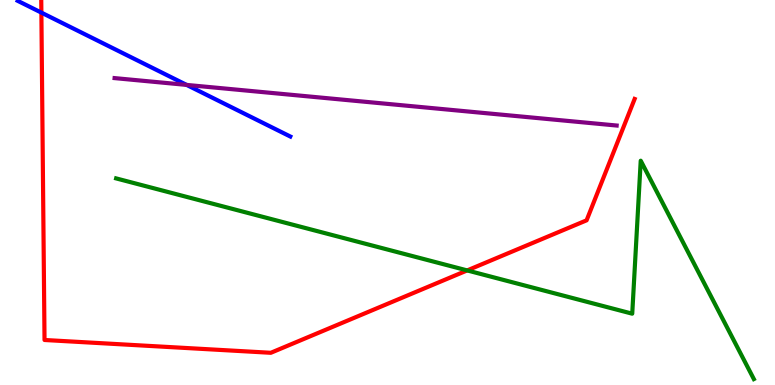[{'lines': ['blue', 'red'], 'intersections': [{'x': 0.534, 'y': 9.67}]}, {'lines': ['green', 'red'], 'intersections': [{'x': 6.03, 'y': 2.98}]}, {'lines': ['purple', 'red'], 'intersections': []}, {'lines': ['blue', 'green'], 'intersections': []}, {'lines': ['blue', 'purple'], 'intersections': [{'x': 2.41, 'y': 7.79}]}, {'lines': ['green', 'purple'], 'intersections': []}]